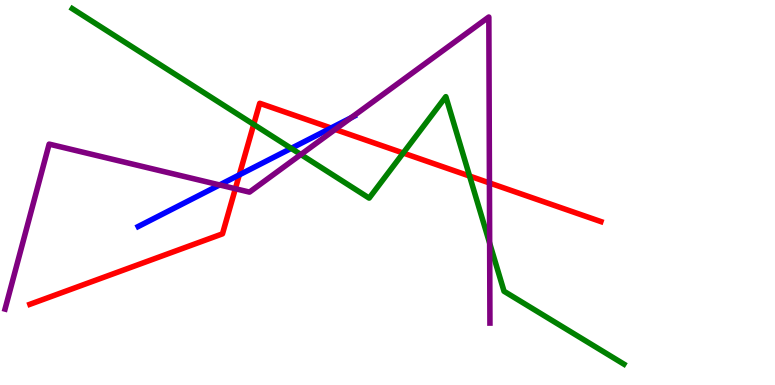[{'lines': ['blue', 'red'], 'intersections': [{'x': 3.09, 'y': 5.46}, {'x': 4.27, 'y': 6.68}]}, {'lines': ['green', 'red'], 'intersections': [{'x': 3.27, 'y': 6.77}, {'x': 5.2, 'y': 6.03}, {'x': 6.06, 'y': 5.43}]}, {'lines': ['purple', 'red'], 'intersections': [{'x': 3.04, 'y': 5.1}, {'x': 4.32, 'y': 6.64}, {'x': 6.32, 'y': 5.25}]}, {'lines': ['blue', 'green'], 'intersections': [{'x': 3.76, 'y': 6.15}]}, {'lines': ['blue', 'purple'], 'intersections': [{'x': 2.83, 'y': 5.2}, {'x': 4.53, 'y': 6.94}]}, {'lines': ['green', 'purple'], 'intersections': [{'x': 3.88, 'y': 5.99}, {'x': 6.32, 'y': 3.68}]}]